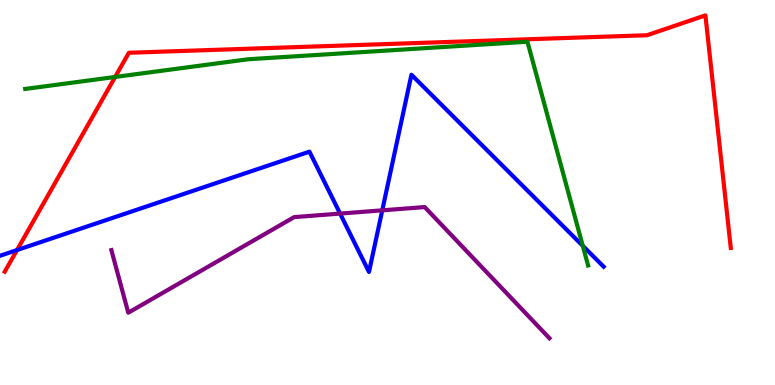[{'lines': ['blue', 'red'], 'intersections': [{'x': 0.22, 'y': 3.5}]}, {'lines': ['green', 'red'], 'intersections': [{'x': 1.49, 'y': 8.0}]}, {'lines': ['purple', 'red'], 'intersections': []}, {'lines': ['blue', 'green'], 'intersections': [{'x': 7.52, 'y': 3.62}]}, {'lines': ['blue', 'purple'], 'intersections': [{'x': 4.39, 'y': 4.45}, {'x': 4.93, 'y': 4.54}]}, {'lines': ['green', 'purple'], 'intersections': []}]